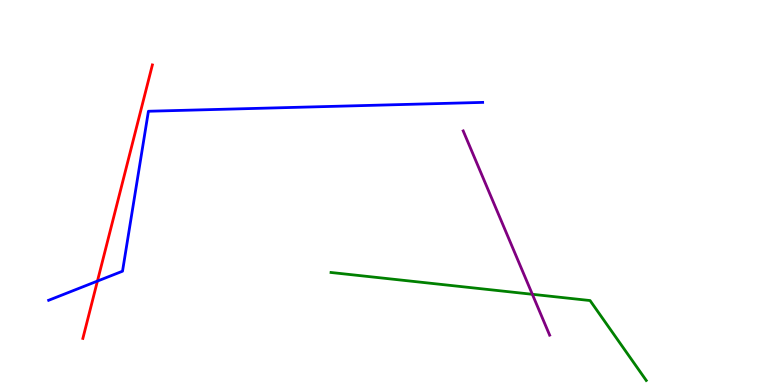[{'lines': ['blue', 'red'], 'intersections': [{'x': 1.26, 'y': 2.7}]}, {'lines': ['green', 'red'], 'intersections': []}, {'lines': ['purple', 'red'], 'intersections': []}, {'lines': ['blue', 'green'], 'intersections': []}, {'lines': ['blue', 'purple'], 'intersections': []}, {'lines': ['green', 'purple'], 'intersections': [{'x': 6.87, 'y': 2.36}]}]